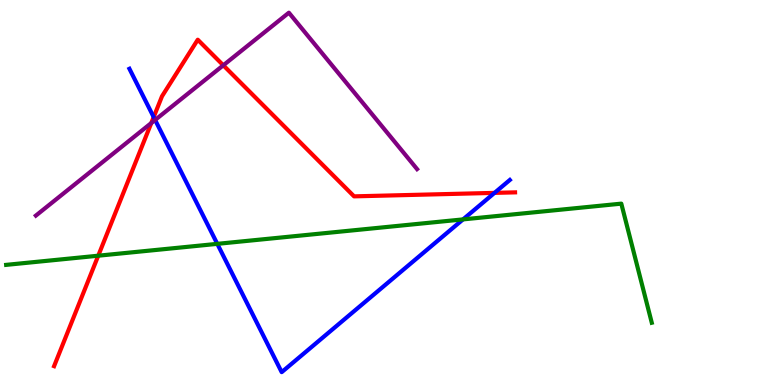[{'lines': ['blue', 'red'], 'intersections': [{'x': 1.98, 'y': 6.96}, {'x': 6.38, 'y': 4.99}]}, {'lines': ['green', 'red'], 'intersections': [{'x': 1.27, 'y': 3.36}]}, {'lines': ['purple', 'red'], 'intersections': [{'x': 1.95, 'y': 6.8}, {'x': 2.88, 'y': 8.3}]}, {'lines': ['blue', 'green'], 'intersections': [{'x': 2.8, 'y': 3.67}, {'x': 5.97, 'y': 4.3}]}, {'lines': ['blue', 'purple'], 'intersections': [{'x': 2.0, 'y': 6.88}]}, {'lines': ['green', 'purple'], 'intersections': []}]